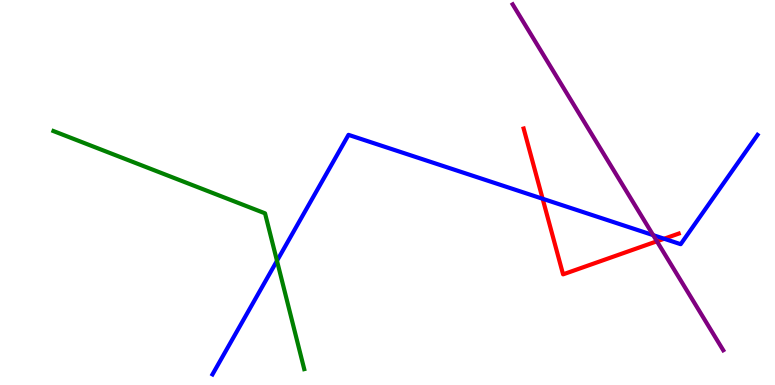[{'lines': ['blue', 'red'], 'intersections': [{'x': 7.0, 'y': 4.84}, {'x': 8.57, 'y': 3.8}]}, {'lines': ['green', 'red'], 'intersections': []}, {'lines': ['purple', 'red'], 'intersections': [{'x': 8.48, 'y': 3.73}]}, {'lines': ['blue', 'green'], 'intersections': [{'x': 3.57, 'y': 3.23}]}, {'lines': ['blue', 'purple'], 'intersections': [{'x': 8.43, 'y': 3.89}]}, {'lines': ['green', 'purple'], 'intersections': []}]